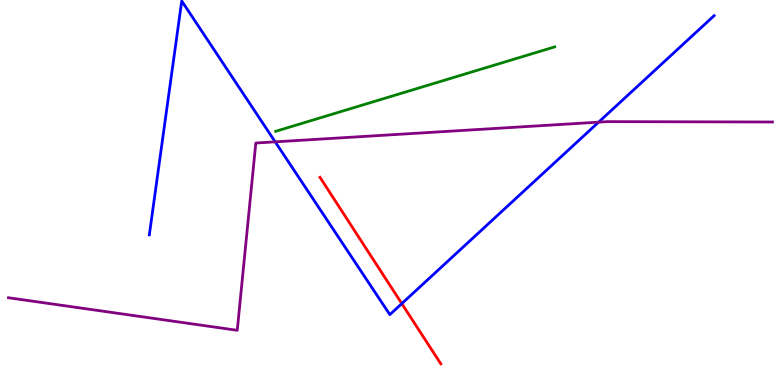[{'lines': ['blue', 'red'], 'intersections': [{'x': 5.18, 'y': 2.11}]}, {'lines': ['green', 'red'], 'intersections': []}, {'lines': ['purple', 'red'], 'intersections': []}, {'lines': ['blue', 'green'], 'intersections': []}, {'lines': ['blue', 'purple'], 'intersections': [{'x': 3.55, 'y': 6.32}, {'x': 7.72, 'y': 6.83}]}, {'lines': ['green', 'purple'], 'intersections': []}]